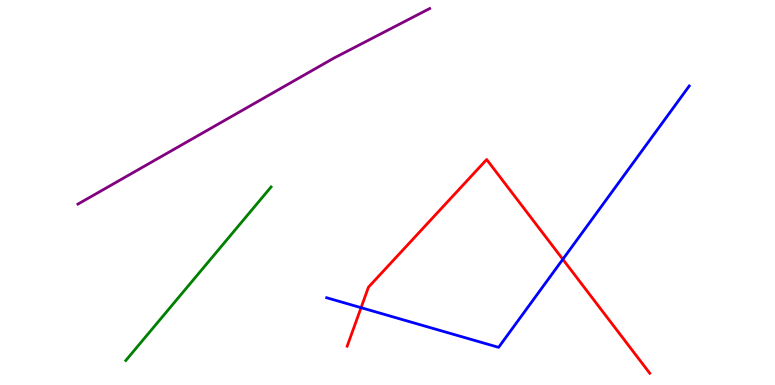[{'lines': ['blue', 'red'], 'intersections': [{'x': 4.66, 'y': 2.01}, {'x': 7.26, 'y': 3.26}]}, {'lines': ['green', 'red'], 'intersections': []}, {'lines': ['purple', 'red'], 'intersections': []}, {'lines': ['blue', 'green'], 'intersections': []}, {'lines': ['blue', 'purple'], 'intersections': []}, {'lines': ['green', 'purple'], 'intersections': []}]